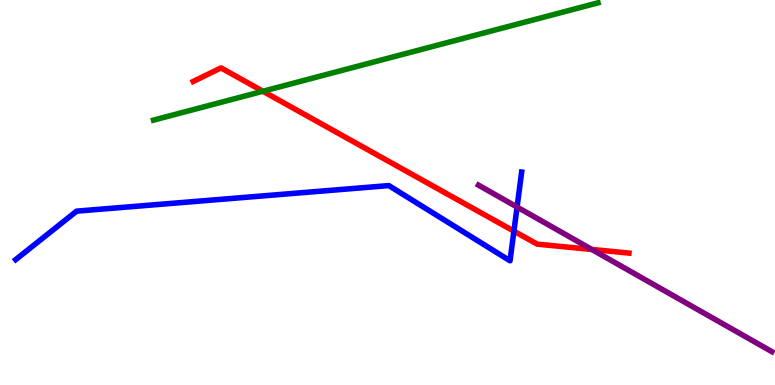[{'lines': ['blue', 'red'], 'intersections': [{'x': 6.63, 'y': 4.0}]}, {'lines': ['green', 'red'], 'intersections': [{'x': 3.39, 'y': 7.63}]}, {'lines': ['purple', 'red'], 'intersections': [{'x': 7.64, 'y': 3.52}]}, {'lines': ['blue', 'green'], 'intersections': []}, {'lines': ['blue', 'purple'], 'intersections': [{'x': 6.67, 'y': 4.62}]}, {'lines': ['green', 'purple'], 'intersections': []}]